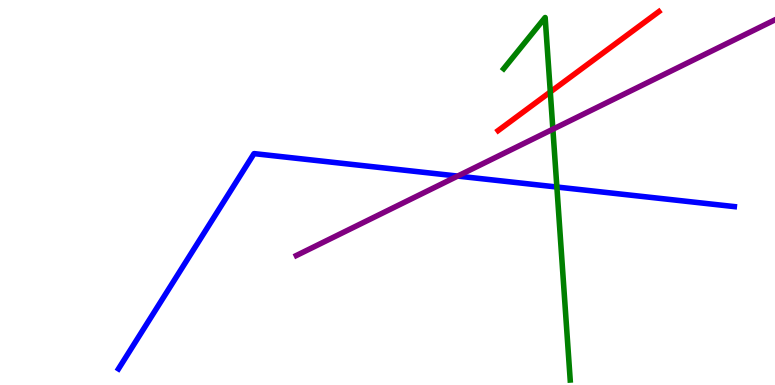[{'lines': ['blue', 'red'], 'intersections': []}, {'lines': ['green', 'red'], 'intersections': [{'x': 7.1, 'y': 7.61}]}, {'lines': ['purple', 'red'], 'intersections': []}, {'lines': ['blue', 'green'], 'intersections': [{'x': 7.19, 'y': 5.14}]}, {'lines': ['blue', 'purple'], 'intersections': [{'x': 5.91, 'y': 5.43}]}, {'lines': ['green', 'purple'], 'intersections': [{'x': 7.13, 'y': 6.64}]}]